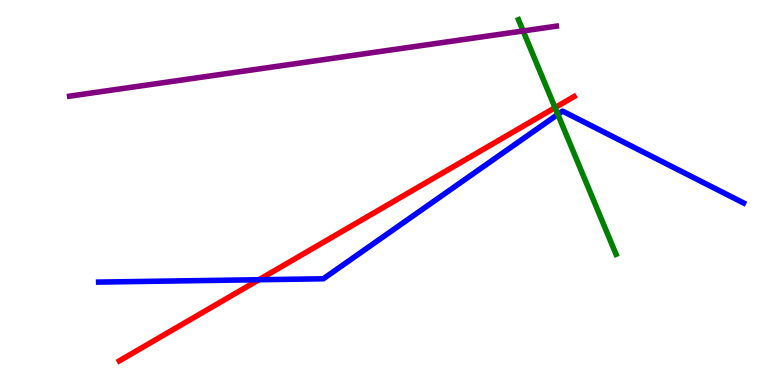[{'lines': ['blue', 'red'], 'intersections': [{'x': 3.34, 'y': 2.73}]}, {'lines': ['green', 'red'], 'intersections': [{'x': 7.16, 'y': 7.2}]}, {'lines': ['purple', 'red'], 'intersections': []}, {'lines': ['blue', 'green'], 'intersections': [{'x': 7.2, 'y': 7.03}]}, {'lines': ['blue', 'purple'], 'intersections': []}, {'lines': ['green', 'purple'], 'intersections': [{'x': 6.75, 'y': 9.2}]}]